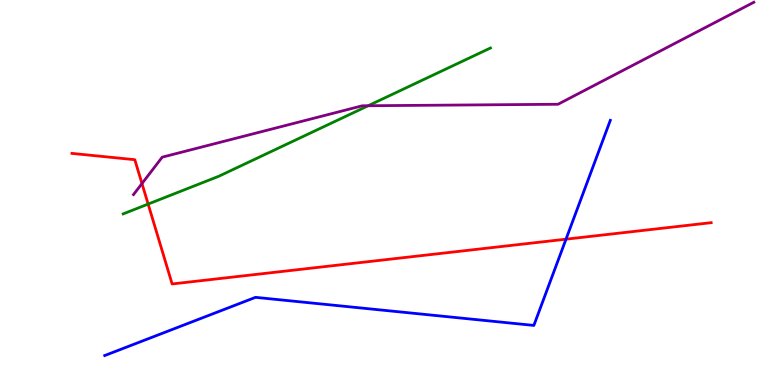[{'lines': ['blue', 'red'], 'intersections': [{'x': 7.3, 'y': 3.79}]}, {'lines': ['green', 'red'], 'intersections': [{'x': 1.91, 'y': 4.7}]}, {'lines': ['purple', 'red'], 'intersections': [{'x': 1.83, 'y': 5.23}]}, {'lines': ['blue', 'green'], 'intersections': []}, {'lines': ['blue', 'purple'], 'intersections': []}, {'lines': ['green', 'purple'], 'intersections': [{'x': 4.75, 'y': 7.25}]}]